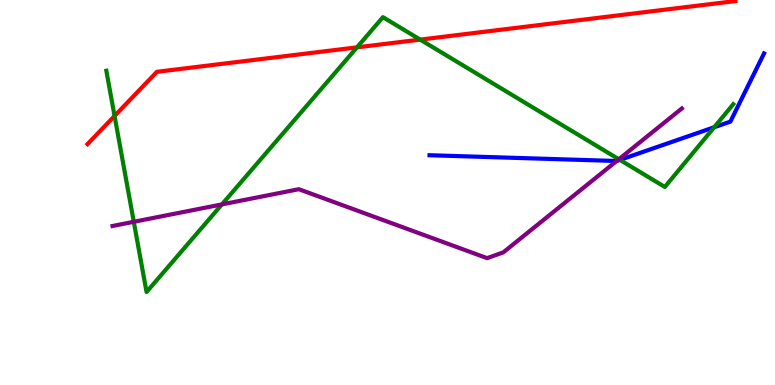[{'lines': ['blue', 'red'], 'intersections': []}, {'lines': ['green', 'red'], 'intersections': [{'x': 1.48, 'y': 6.99}, {'x': 4.61, 'y': 8.77}, {'x': 5.42, 'y': 8.97}]}, {'lines': ['purple', 'red'], 'intersections': []}, {'lines': ['blue', 'green'], 'intersections': [{'x': 8.0, 'y': 5.85}, {'x': 9.22, 'y': 6.69}]}, {'lines': ['blue', 'purple'], 'intersections': [{'x': 7.96, 'y': 5.82}]}, {'lines': ['green', 'purple'], 'intersections': [{'x': 1.73, 'y': 4.24}, {'x': 2.86, 'y': 4.69}, {'x': 7.99, 'y': 5.86}]}]